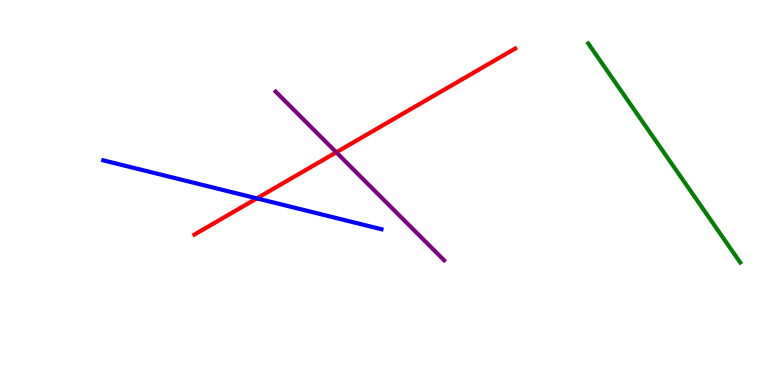[{'lines': ['blue', 'red'], 'intersections': [{'x': 3.31, 'y': 4.85}]}, {'lines': ['green', 'red'], 'intersections': []}, {'lines': ['purple', 'red'], 'intersections': [{'x': 4.34, 'y': 6.04}]}, {'lines': ['blue', 'green'], 'intersections': []}, {'lines': ['blue', 'purple'], 'intersections': []}, {'lines': ['green', 'purple'], 'intersections': []}]